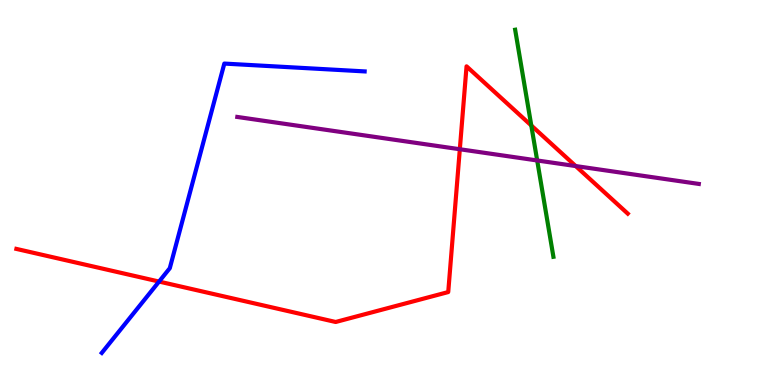[{'lines': ['blue', 'red'], 'intersections': [{'x': 2.05, 'y': 2.69}]}, {'lines': ['green', 'red'], 'intersections': [{'x': 6.86, 'y': 6.74}]}, {'lines': ['purple', 'red'], 'intersections': [{'x': 5.93, 'y': 6.12}, {'x': 7.43, 'y': 5.69}]}, {'lines': ['blue', 'green'], 'intersections': []}, {'lines': ['blue', 'purple'], 'intersections': []}, {'lines': ['green', 'purple'], 'intersections': [{'x': 6.93, 'y': 5.83}]}]